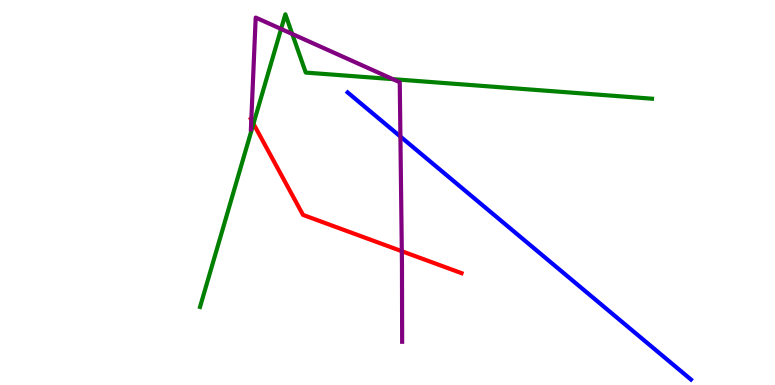[{'lines': ['blue', 'red'], 'intersections': []}, {'lines': ['green', 'red'], 'intersections': [{'x': 3.27, 'y': 6.79}]}, {'lines': ['purple', 'red'], 'intersections': [{'x': 3.24, 'y': 6.89}, {'x': 5.18, 'y': 3.48}]}, {'lines': ['blue', 'green'], 'intersections': []}, {'lines': ['blue', 'purple'], 'intersections': [{'x': 5.17, 'y': 6.45}]}, {'lines': ['green', 'purple'], 'intersections': [{'x': 3.63, 'y': 9.25}, {'x': 3.77, 'y': 9.12}, {'x': 5.07, 'y': 7.94}]}]